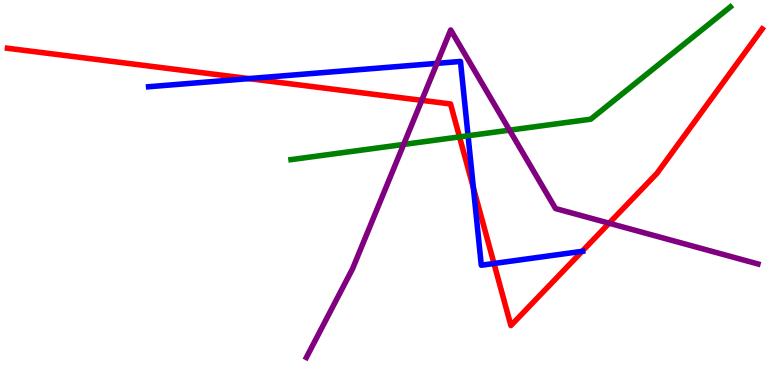[{'lines': ['blue', 'red'], 'intersections': [{'x': 3.21, 'y': 7.96}, {'x': 6.11, 'y': 5.12}, {'x': 6.37, 'y': 3.16}, {'x': 7.51, 'y': 3.47}]}, {'lines': ['green', 'red'], 'intersections': [{'x': 5.93, 'y': 6.44}]}, {'lines': ['purple', 'red'], 'intersections': [{'x': 5.44, 'y': 7.39}, {'x': 7.86, 'y': 4.2}]}, {'lines': ['blue', 'green'], 'intersections': [{'x': 6.04, 'y': 6.47}]}, {'lines': ['blue', 'purple'], 'intersections': [{'x': 5.64, 'y': 8.35}]}, {'lines': ['green', 'purple'], 'intersections': [{'x': 5.21, 'y': 6.25}, {'x': 6.57, 'y': 6.62}]}]